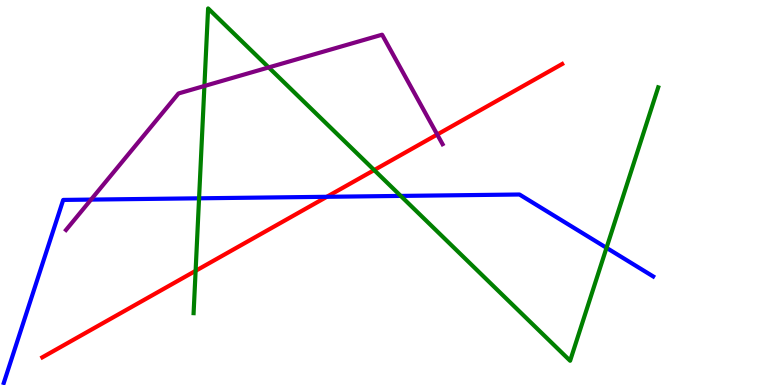[{'lines': ['blue', 'red'], 'intersections': [{'x': 4.22, 'y': 4.89}]}, {'lines': ['green', 'red'], 'intersections': [{'x': 2.52, 'y': 2.97}, {'x': 4.83, 'y': 5.58}]}, {'lines': ['purple', 'red'], 'intersections': [{'x': 5.64, 'y': 6.51}]}, {'lines': ['blue', 'green'], 'intersections': [{'x': 2.57, 'y': 4.85}, {'x': 5.17, 'y': 4.91}, {'x': 7.83, 'y': 3.56}]}, {'lines': ['blue', 'purple'], 'intersections': [{'x': 1.17, 'y': 4.82}]}, {'lines': ['green', 'purple'], 'intersections': [{'x': 2.64, 'y': 7.77}, {'x': 3.47, 'y': 8.25}]}]